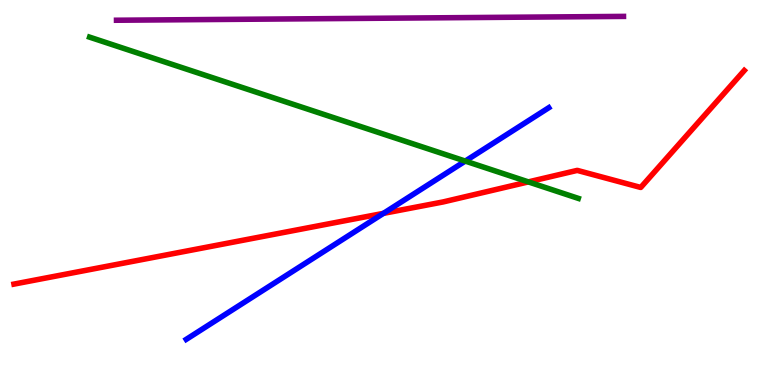[{'lines': ['blue', 'red'], 'intersections': [{'x': 4.95, 'y': 4.46}]}, {'lines': ['green', 'red'], 'intersections': [{'x': 6.82, 'y': 5.28}]}, {'lines': ['purple', 'red'], 'intersections': []}, {'lines': ['blue', 'green'], 'intersections': [{'x': 6.0, 'y': 5.82}]}, {'lines': ['blue', 'purple'], 'intersections': []}, {'lines': ['green', 'purple'], 'intersections': []}]